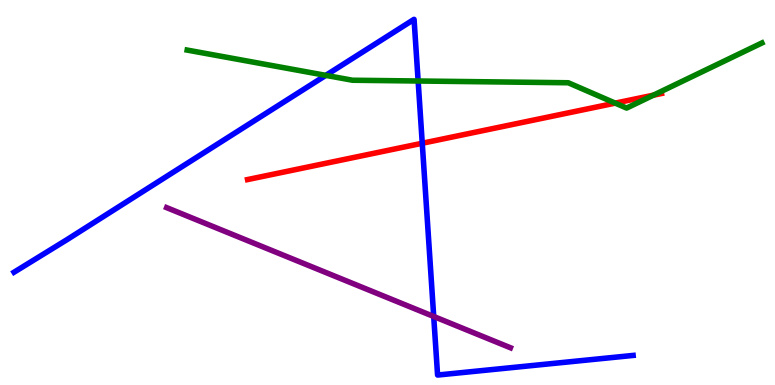[{'lines': ['blue', 'red'], 'intersections': [{'x': 5.45, 'y': 6.28}]}, {'lines': ['green', 'red'], 'intersections': [{'x': 7.94, 'y': 7.32}, {'x': 8.43, 'y': 7.53}]}, {'lines': ['purple', 'red'], 'intersections': []}, {'lines': ['blue', 'green'], 'intersections': [{'x': 4.2, 'y': 8.04}, {'x': 5.4, 'y': 7.9}]}, {'lines': ['blue', 'purple'], 'intersections': [{'x': 5.6, 'y': 1.78}]}, {'lines': ['green', 'purple'], 'intersections': []}]